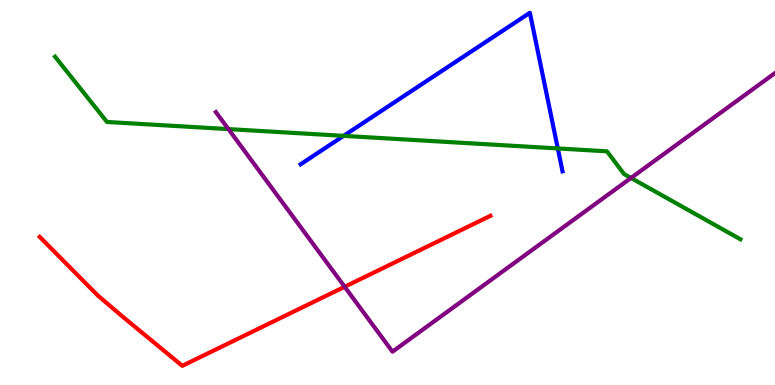[{'lines': ['blue', 'red'], 'intersections': []}, {'lines': ['green', 'red'], 'intersections': []}, {'lines': ['purple', 'red'], 'intersections': [{'x': 4.45, 'y': 2.55}]}, {'lines': ['blue', 'green'], 'intersections': [{'x': 4.43, 'y': 6.47}, {'x': 7.2, 'y': 6.14}]}, {'lines': ['blue', 'purple'], 'intersections': []}, {'lines': ['green', 'purple'], 'intersections': [{'x': 2.95, 'y': 6.65}, {'x': 8.14, 'y': 5.38}]}]